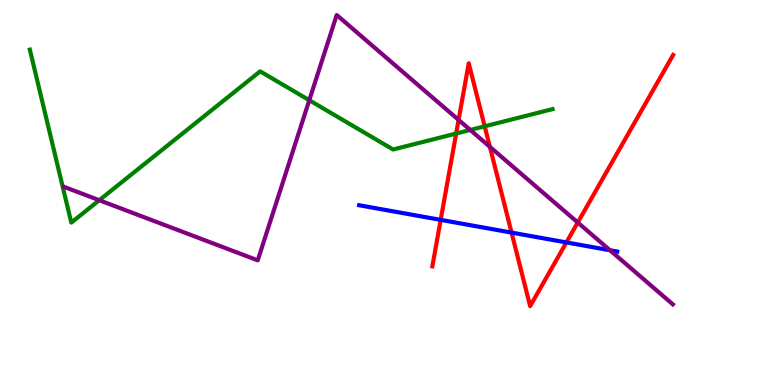[{'lines': ['blue', 'red'], 'intersections': [{'x': 5.69, 'y': 4.29}, {'x': 6.6, 'y': 3.96}, {'x': 7.31, 'y': 3.7}]}, {'lines': ['green', 'red'], 'intersections': [{'x': 5.89, 'y': 6.53}, {'x': 6.25, 'y': 6.72}]}, {'lines': ['purple', 'red'], 'intersections': [{'x': 5.92, 'y': 6.89}, {'x': 6.32, 'y': 6.19}, {'x': 7.45, 'y': 4.22}]}, {'lines': ['blue', 'green'], 'intersections': []}, {'lines': ['blue', 'purple'], 'intersections': [{'x': 7.87, 'y': 3.5}]}, {'lines': ['green', 'purple'], 'intersections': [{'x': 1.28, 'y': 4.8}, {'x': 3.99, 'y': 7.4}, {'x': 6.07, 'y': 6.62}]}]